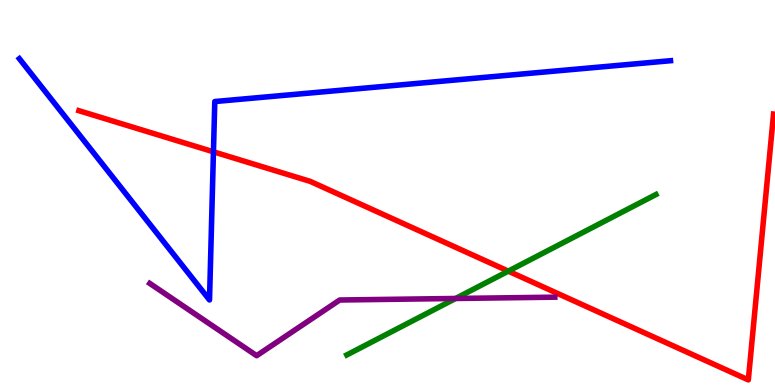[{'lines': ['blue', 'red'], 'intersections': [{'x': 2.75, 'y': 6.06}]}, {'lines': ['green', 'red'], 'intersections': [{'x': 6.56, 'y': 2.96}]}, {'lines': ['purple', 'red'], 'intersections': []}, {'lines': ['blue', 'green'], 'intersections': []}, {'lines': ['blue', 'purple'], 'intersections': []}, {'lines': ['green', 'purple'], 'intersections': [{'x': 5.88, 'y': 2.25}]}]